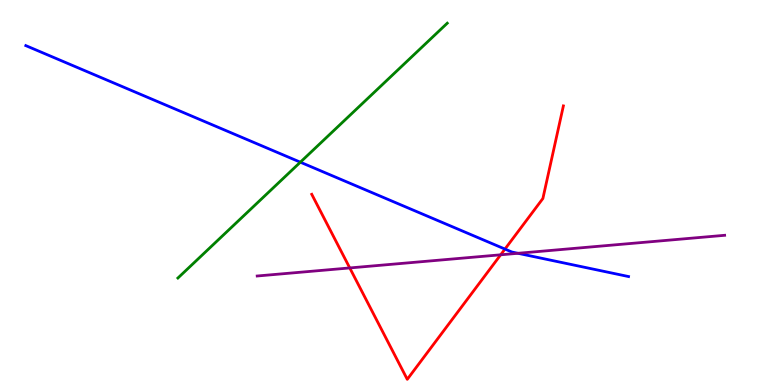[{'lines': ['blue', 'red'], 'intersections': [{'x': 6.52, 'y': 3.53}]}, {'lines': ['green', 'red'], 'intersections': []}, {'lines': ['purple', 'red'], 'intersections': [{'x': 4.51, 'y': 3.04}, {'x': 6.46, 'y': 3.38}]}, {'lines': ['blue', 'green'], 'intersections': [{'x': 3.88, 'y': 5.79}]}, {'lines': ['blue', 'purple'], 'intersections': [{'x': 6.68, 'y': 3.42}]}, {'lines': ['green', 'purple'], 'intersections': []}]